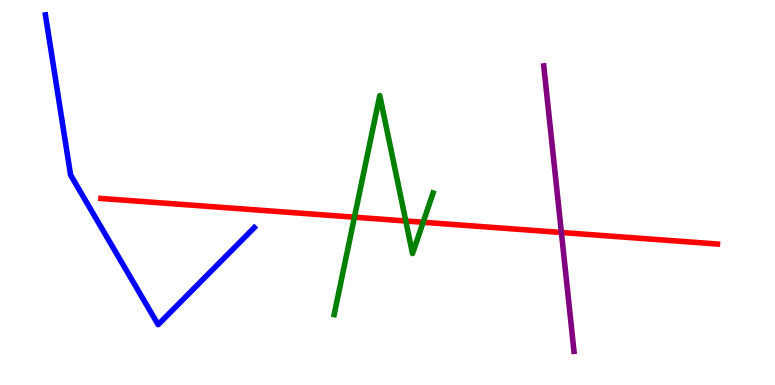[{'lines': ['blue', 'red'], 'intersections': []}, {'lines': ['green', 'red'], 'intersections': [{'x': 4.57, 'y': 4.36}, {'x': 5.24, 'y': 4.26}, {'x': 5.46, 'y': 4.23}]}, {'lines': ['purple', 'red'], 'intersections': [{'x': 7.24, 'y': 3.96}]}, {'lines': ['blue', 'green'], 'intersections': []}, {'lines': ['blue', 'purple'], 'intersections': []}, {'lines': ['green', 'purple'], 'intersections': []}]